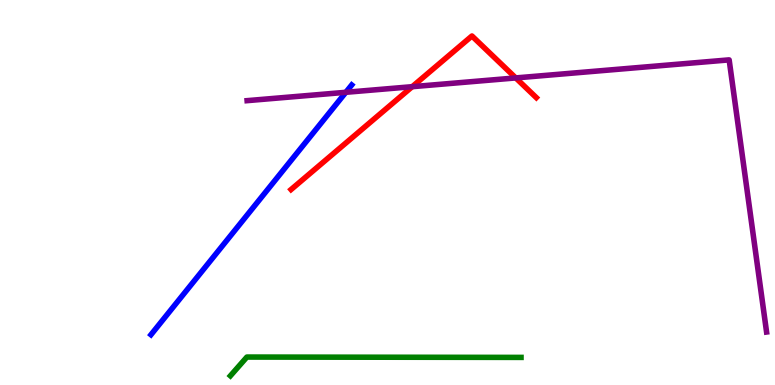[{'lines': ['blue', 'red'], 'intersections': []}, {'lines': ['green', 'red'], 'intersections': []}, {'lines': ['purple', 'red'], 'intersections': [{'x': 5.32, 'y': 7.75}, {'x': 6.65, 'y': 7.98}]}, {'lines': ['blue', 'green'], 'intersections': []}, {'lines': ['blue', 'purple'], 'intersections': [{'x': 4.46, 'y': 7.6}]}, {'lines': ['green', 'purple'], 'intersections': []}]